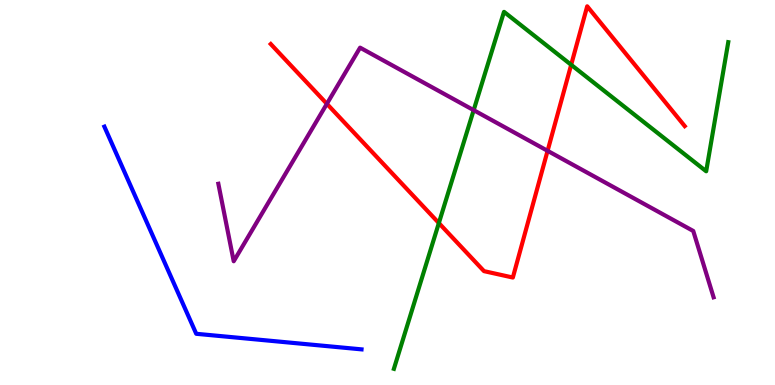[{'lines': ['blue', 'red'], 'intersections': []}, {'lines': ['green', 'red'], 'intersections': [{'x': 5.66, 'y': 4.21}, {'x': 7.37, 'y': 8.32}]}, {'lines': ['purple', 'red'], 'intersections': [{'x': 4.22, 'y': 7.3}, {'x': 7.07, 'y': 6.08}]}, {'lines': ['blue', 'green'], 'intersections': []}, {'lines': ['blue', 'purple'], 'intersections': []}, {'lines': ['green', 'purple'], 'intersections': [{'x': 6.11, 'y': 7.14}]}]